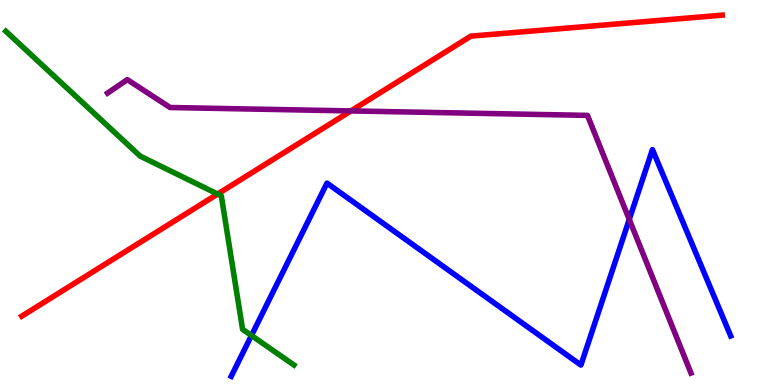[{'lines': ['blue', 'red'], 'intersections': []}, {'lines': ['green', 'red'], 'intersections': [{'x': 2.81, 'y': 4.96}]}, {'lines': ['purple', 'red'], 'intersections': [{'x': 4.53, 'y': 7.12}]}, {'lines': ['blue', 'green'], 'intersections': [{'x': 3.24, 'y': 1.29}]}, {'lines': ['blue', 'purple'], 'intersections': [{'x': 8.12, 'y': 4.3}]}, {'lines': ['green', 'purple'], 'intersections': []}]